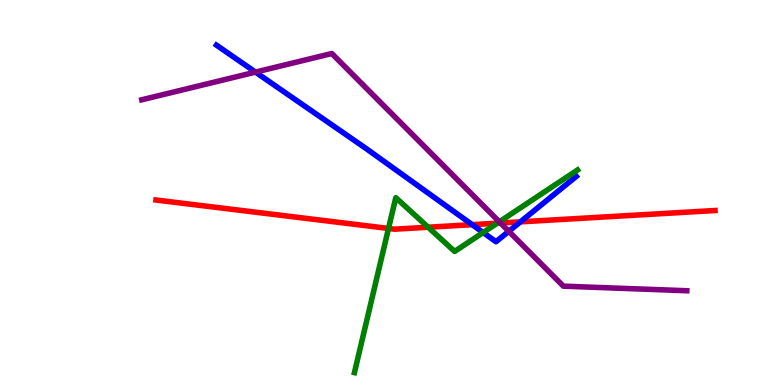[{'lines': ['blue', 'red'], 'intersections': [{'x': 6.09, 'y': 4.16}, {'x': 6.72, 'y': 4.24}]}, {'lines': ['green', 'red'], 'intersections': [{'x': 5.01, 'y': 4.07}, {'x': 5.52, 'y': 4.1}, {'x': 6.42, 'y': 4.2}]}, {'lines': ['purple', 'red'], 'intersections': [{'x': 6.46, 'y': 4.21}]}, {'lines': ['blue', 'green'], 'intersections': [{'x': 6.23, 'y': 3.96}]}, {'lines': ['blue', 'purple'], 'intersections': [{'x': 3.3, 'y': 8.13}, {'x': 6.57, 'y': 3.99}]}, {'lines': ['green', 'purple'], 'intersections': [{'x': 6.44, 'y': 4.24}]}]